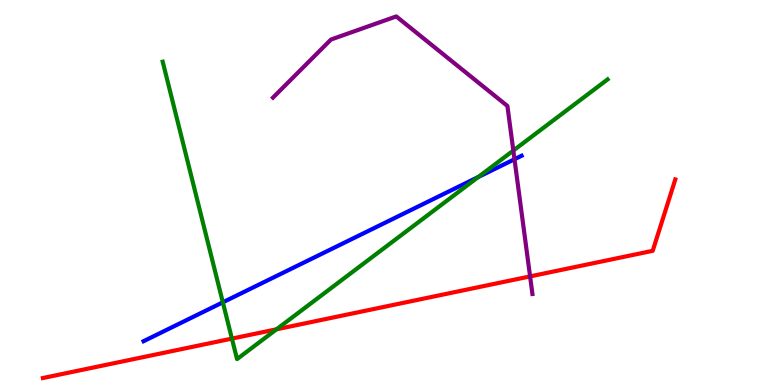[{'lines': ['blue', 'red'], 'intersections': []}, {'lines': ['green', 'red'], 'intersections': [{'x': 2.99, 'y': 1.2}, {'x': 3.57, 'y': 1.45}]}, {'lines': ['purple', 'red'], 'intersections': [{'x': 6.84, 'y': 2.82}]}, {'lines': ['blue', 'green'], 'intersections': [{'x': 2.88, 'y': 2.15}, {'x': 6.17, 'y': 5.4}]}, {'lines': ['blue', 'purple'], 'intersections': [{'x': 6.64, 'y': 5.86}]}, {'lines': ['green', 'purple'], 'intersections': [{'x': 6.62, 'y': 6.09}]}]